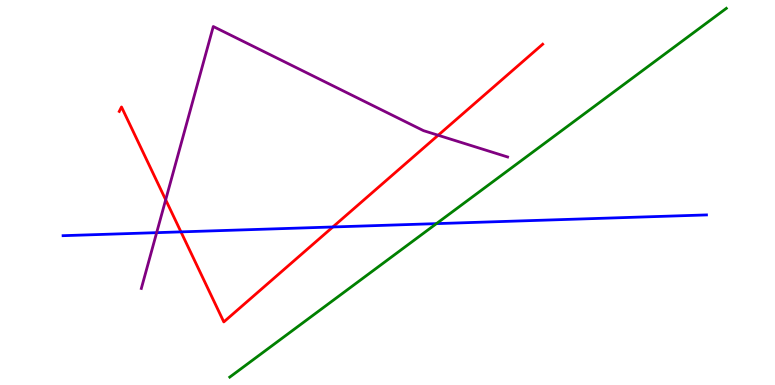[{'lines': ['blue', 'red'], 'intersections': [{'x': 2.33, 'y': 3.98}, {'x': 4.29, 'y': 4.1}]}, {'lines': ['green', 'red'], 'intersections': []}, {'lines': ['purple', 'red'], 'intersections': [{'x': 2.14, 'y': 4.81}, {'x': 5.65, 'y': 6.49}]}, {'lines': ['blue', 'green'], 'intersections': [{'x': 5.63, 'y': 4.19}]}, {'lines': ['blue', 'purple'], 'intersections': [{'x': 2.02, 'y': 3.96}]}, {'lines': ['green', 'purple'], 'intersections': []}]